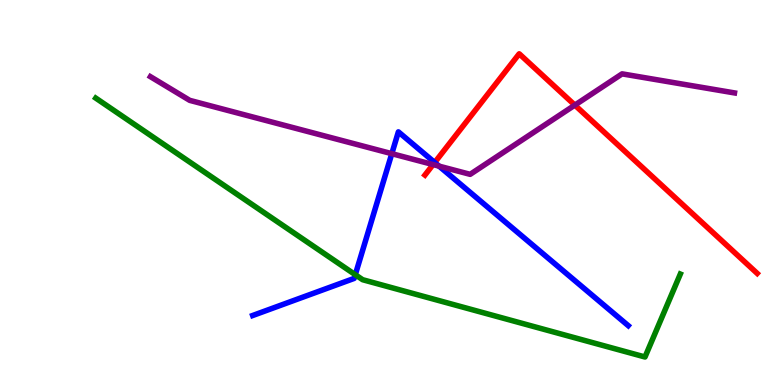[{'lines': ['blue', 'red'], 'intersections': [{'x': 5.61, 'y': 5.78}]}, {'lines': ['green', 'red'], 'intersections': []}, {'lines': ['purple', 'red'], 'intersections': [{'x': 5.59, 'y': 5.73}, {'x': 7.42, 'y': 7.27}]}, {'lines': ['blue', 'green'], 'intersections': [{'x': 4.58, 'y': 2.86}]}, {'lines': ['blue', 'purple'], 'intersections': [{'x': 5.06, 'y': 6.01}, {'x': 5.66, 'y': 5.68}]}, {'lines': ['green', 'purple'], 'intersections': []}]